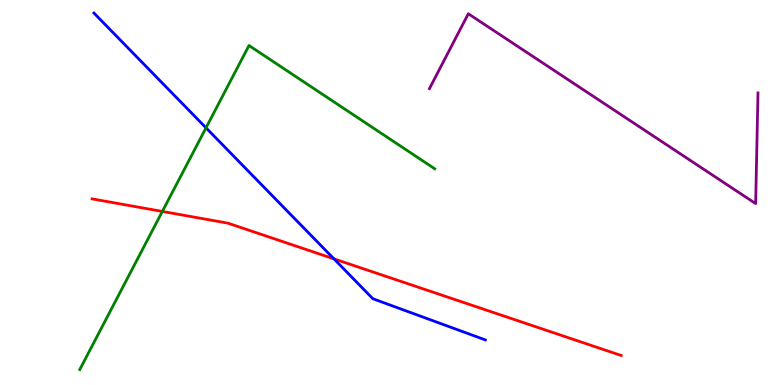[{'lines': ['blue', 'red'], 'intersections': [{'x': 4.31, 'y': 3.28}]}, {'lines': ['green', 'red'], 'intersections': [{'x': 2.09, 'y': 4.51}]}, {'lines': ['purple', 'red'], 'intersections': []}, {'lines': ['blue', 'green'], 'intersections': [{'x': 2.66, 'y': 6.68}]}, {'lines': ['blue', 'purple'], 'intersections': []}, {'lines': ['green', 'purple'], 'intersections': []}]